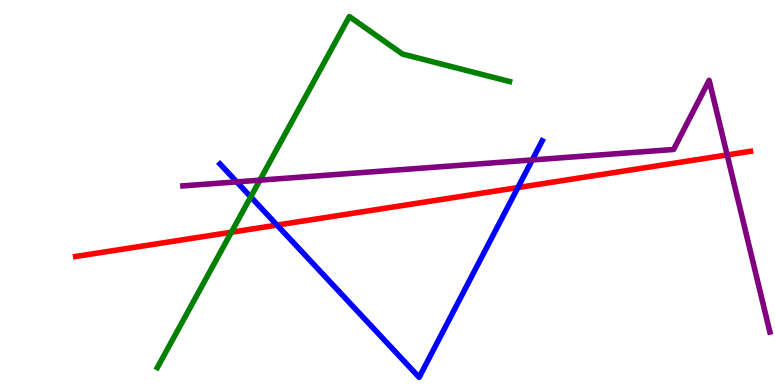[{'lines': ['blue', 'red'], 'intersections': [{'x': 3.57, 'y': 4.15}, {'x': 6.68, 'y': 5.13}]}, {'lines': ['green', 'red'], 'intersections': [{'x': 2.99, 'y': 3.97}]}, {'lines': ['purple', 'red'], 'intersections': [{'x': 9.38, 'y': 5.98}]}, {'lines': ['blue', 'green'], 'intersections': [{'x': 3.24, 'y': 4.89}]}, {'lines': ['blue', 'purple'], 'intersections': [{'x': 3.05, 'y': 5.28}, {'x': 6.87, 'y': 5.85}]}, {'lines': ['green', 'purple'], 'intersections': [{'x': 3.35, 'y': 5.32}]}]